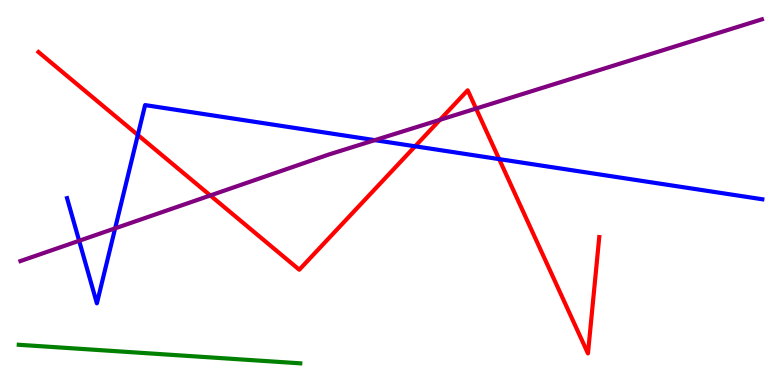[{'lines': ['blue', 'red'], 'intersections': [{'x': 1.78, 'y': 6.49}, {'x': 5.36, 'y': 6.2}, {'x': 6.44, 'y': 5.87}]}, {'lines': ['green', 'red'], 'intersections': []}, {'lines': ['purple', 'red'], 'intersections': [{'x': 2.71, 'y': 4.92}, {'x': 5.68, 'y': 6.89}, {'x': 6.14, 'y': 7.18}]}, {'lines': ['blue', 'green'], 'intersections': []}, {'lines': ['blue', 'purple'], 'intersections': [{'x': 1.02, 'y': 3.75}, {'x': 1.49, 'y': 4.07}, {'x': 4.84, 'y': 6.36}]}, {'lines': ['green', 'purple'], 'intersections': []}]